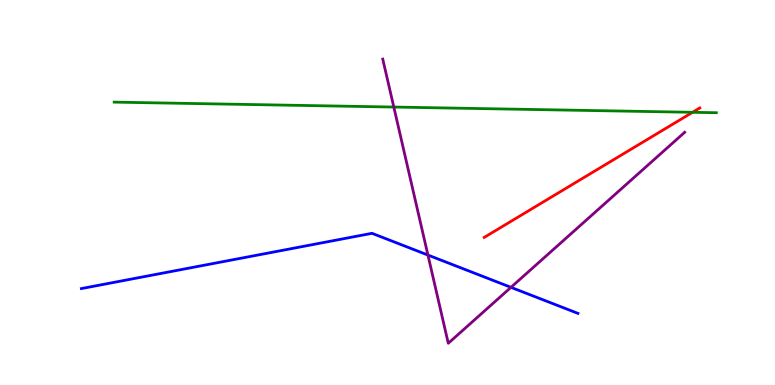[{'lines': ['blue', 'red'], 'intersections': []}, {'lines': ['green', 'red'], 'intersections': [{'x': 8.94, 'y': 7.08}]}, {'lines': ['purple', 'red'], 'intersections': []}, {'lines': ['blue', 'green'], 'intersections': []}, {'lines': ['blue', 'purple'], 'intersections': [{'x': 5.52, 'y': 3.38}, {'x': 6.59, 'y': 2.54}]}, {'lines': ['green', 'purple'], 'intersections': [{'x': 5.08, 'y': 7.22}]}]